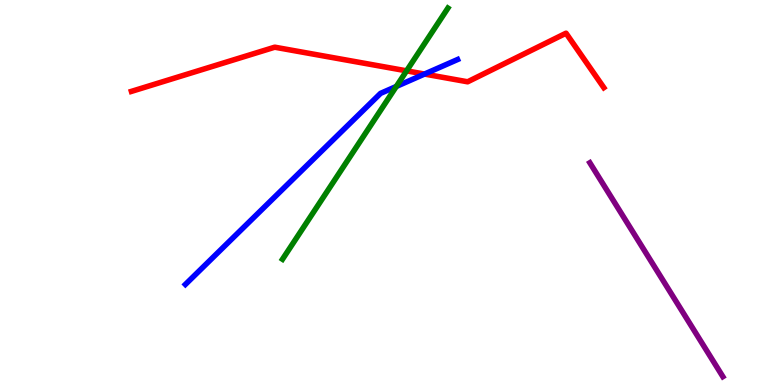[{'lines': ['blue', 'red'], 'intersections': [{'x': 5.48, 'y': 8.08}]}, {'lines': ['green', 'red'], 'intersections': [{'x': 5.25, 'y': 8.16}]}, {'lines': ['purple', 'red'], 'intersections': []}, {'lines': ['blue', 'green'], 'intersections': [{'x': 5.11, 'y': 7.75}]}, {'lines': ['blue', 'purple'], 'intersections': []}, {'lines': ['green', 'purple'], 'intersections': []}]